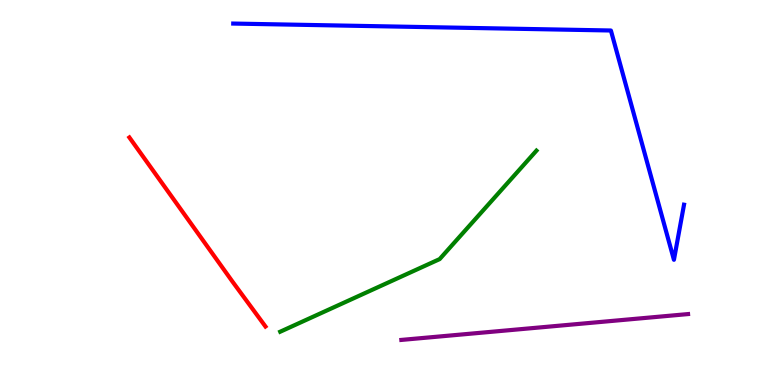[{'lines': ['blue', 'red'], 'intersections': []}, {'lines': ['green', 'red'], 'intersections': []}, {'lines': ['purple', 'red'], 'intersections': []}, {'lines': ['blue', 'green'], 'intersections': []}, {'lines': ['blue', 'purple'], 'intersections': []}, {'lines': ['green', 'purple'], 'intersections': []}]